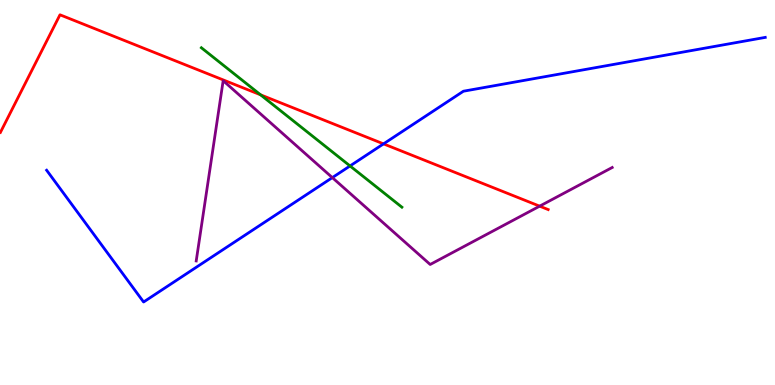[{'lines': ['blue', 'red'], 'intersections': [{'x': 4.95, 'y': 6.26}]}, {'lines': ['green', 'red'], 'intersections': [{'x': 3.36, 'y': 7.54}]}, {'lines': ['purple', 'red'], 'intersections': [{'x': 6.96, 'y': 4.65}]}, {'lines': ['blue', 'green'], 'intersections': [{'x': 4.52, 'y': 5.69}]}, {'lines': ['blue', 'purple'], 'intersections': [{'x': 4.29, 'y': 5.39}]}, {'lines': ['green', 'purple'], 'intersections': []}]